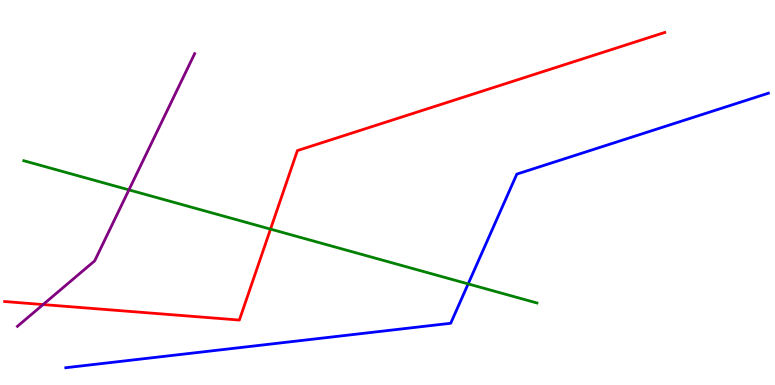[{'lines': ['blue', 'red'], 'intersections': []}, {'lines': ['green', 'red'], 'intersections': [{'x': 3.49, 'y': 4.05}]}, {'lines': ['purple', 'red'], 'intersections': [{'x': 0.556, 'y': 2.09}]}, {'lines': ['blue', 'green'], 'intersections': [{'x': 6.04, 'y': 2.63}]}, {'lines': ['blue', 'purple'], 'intersections': []}, {'lines': ['green', 'purple'], 'intersections': [{'x': 1.66, 'y': 5.07}]}]